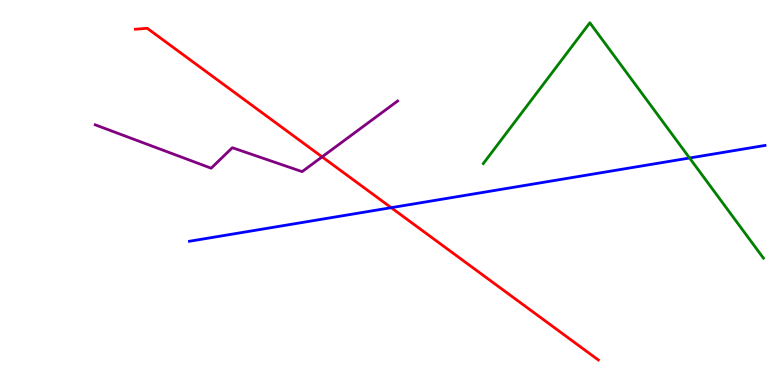[{'lines': ['blue', 'red'], 'intersections': [{'x': 5.05, 'y': 4.61}]}, {'lines': ['green', 'red'], 'intersections': []}, {'lines': ['purple', 'red'], 'intersections': [{'x': 4.16, 'y': 5.93}]}, {'lines': ['blue', 'green'], 'intersections': [{'x': 8.9, 'y': 5.9}]}, {'lines': ['blue', 'purple'], 'intersections': []}, {'lines': ['green', 'purple'], 'intersections': []}]